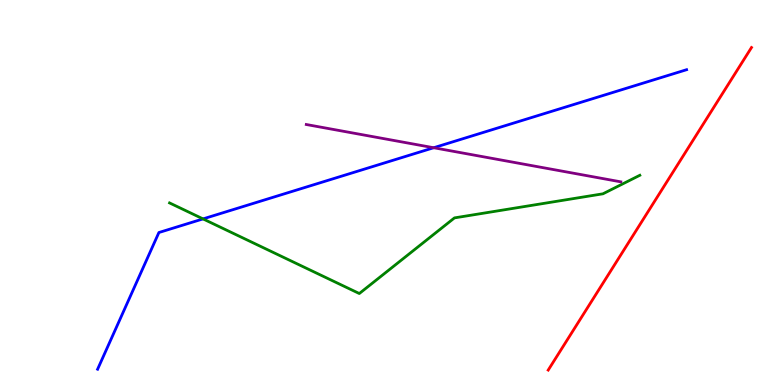[{'lines': ['blue', 'red'], 'intersections': []}, {'lines': ['green', 'red'], 'intersections': []}, {'lines': ['purple', 'red'], 'intersections': []}, {'lines': ['blue', 'green'], 'intersections': [{'x': 2.62, 'y': 4.31}]}, {'lines': ['blue', 'purple'], 'intersections': [{'x': 5.6, 'y': 6.16}]}, {'lines': ['green', 'purple'], 'intersections': []}]